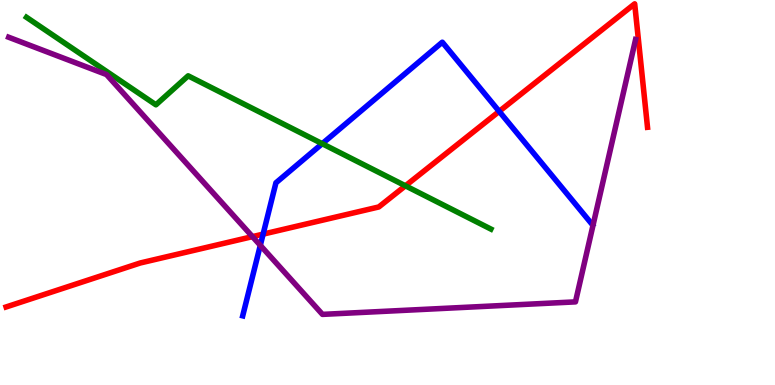[{'lines': ['blue', 'red'], 'intersections': [{'x': 3.4, 'y': 3.92}, {'x': 6.44, 'y': 7.11}]}, {'lines': ['green', 'red'], 'intersections': [{'x': 5.23, 'y': 5.17}]}, {'lines': ['purple', 'red'], 'intersections': [{'x': 3.26, 'y': 3.85}]}, {'lines': ['blue', 'green'], 'intersections': [{'x': 4.16, 'y': 6.27}]}, {'lines': ['blue', 'purple'], 'intersections': [{'x': 3.36, 'y': 3.63}]}, {'lines': ['green', 'purple'], 'intersections': []}]